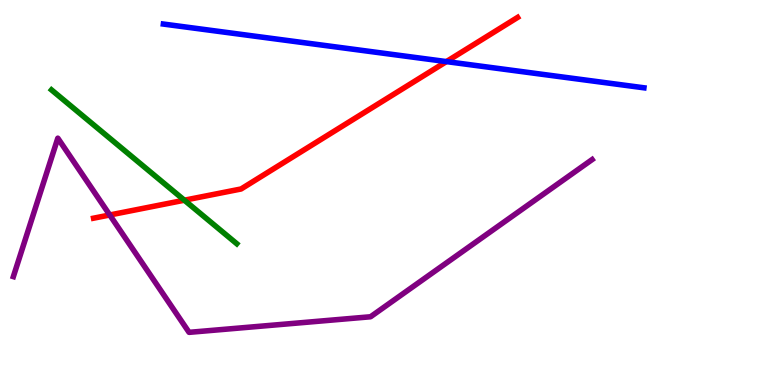[{'lines': ['blue', 'red'], 'intersections': [{'x': 5.76, 'y': 8.4}]}, {'lines': ['green', 'red'], 'intersections': [{'x': 2.38, 'y': 4.8}]}, {'lines': ['purple', 'red'], 'intersections': [{'x': 1.42, 'y': 4.42}]}, {'lines': ['blue', 'green'], 'intersections': []}, {'lines': ['blue', 'purple'], 'intersections': []}, {'lines': ['green', 'purple'], 'intersections': []}]